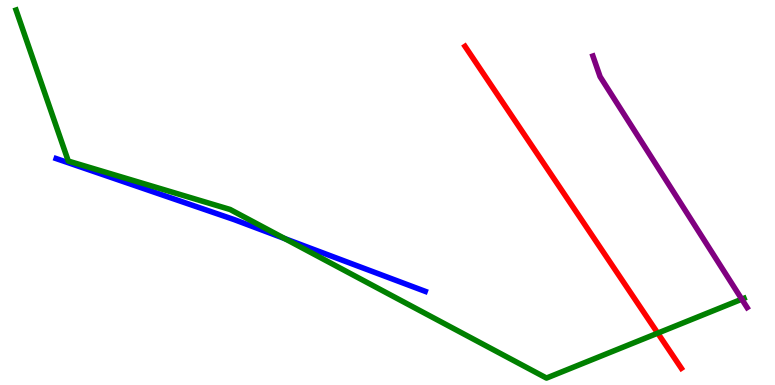[{'lines': ['blue', 'red'], 'intersections': []}, {'lines': ['green', 'red'], 'intersections': [{'x': 8.49, 'y': 1.35}]}, {'lines': ['purple', 'red'], 'intersections': []}, {'lines': ['blue', 'green'], 'intersections': [{'x': 3.67, 'y': 3.8}]}, {'lines': ['blue', 'purple'], 'intersections': []}, {'lines': ['green', 'purple'], 'intersections': [{'x': 9.57, 'y': 2.23}]}]